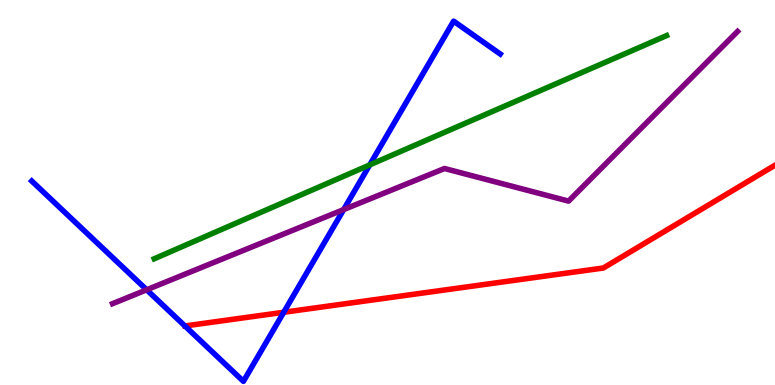[{'lines': ['blue', 'red'], 'intersections': [{'x': 3.66, 'y': 1.89}]}, {'lines': ['green', 'red'], 'intersections': []}, {'lines': ['purple', 'red'], 'intersections': []}, {'lines': ['blue', 'green'], 'intersections': [{'x': 4.77, 'y': 5.72}]}, {'lines': ['blue', 'purple'], 'intersections': [{'x': 1.89, 'y': 2.47}, {'x': 4.43, 'y': 4.56}]}, {'lines': ['green', 'purple'], 'intersections': []}]